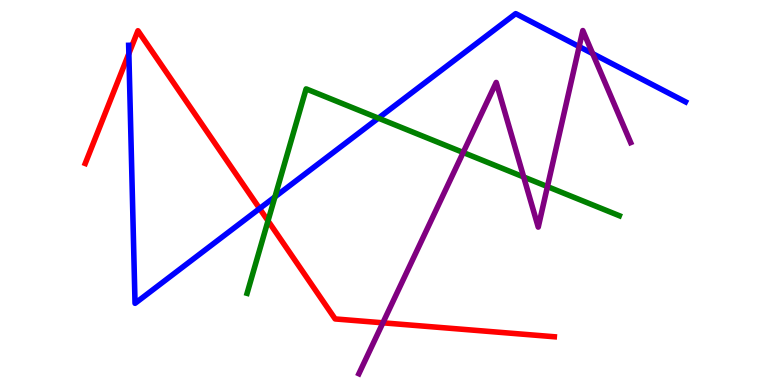[{'lines': ['blue', 'red'], 'intersections': [{'x': 1.66, 'y': 8.61}, {'x': 3.35, 'y': 4.58}]}, {'lines': ['green', 'red'], 'intersections': [{'x': 3.46, 'y': 4.26}]}, {'lines': ['purple', 'red'], 'intersections': [{'x': 4.94, 'y': 1.62}]}, {'lines': ['blue', 'green'], 'intersections': [{'x': 3.55, 'y': 4.89}, {'x': 4.88, 'y': 6.93}]}, {'lines': ['blue', 'purple'], 'intersections': [{'x': 7.47, 'y': 8.79}, {'x': 7.65, 'y': 8.61}]}, {'lines': ['green', 'purple'], 'intersections': [{'x': 5.98, 'y': 6.04}, {'x': 6.76, 'y': 5.4}, {'x': 7.06, 'y': 5.15}]}]